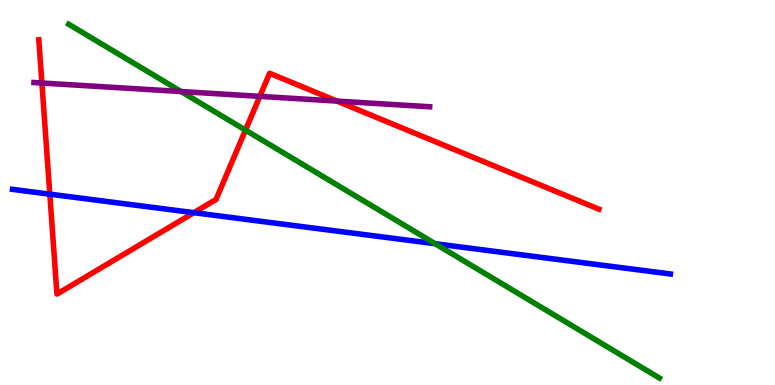[{'lines': ['blue', 'red'], 'intersections': [{'x': 0.643, 'y': 4.96}, {'x': 2.5, 'y': 4.48}]}, {'lines': ['green', 'red'], 'intersections': [{'x': 3.17, 'y': 6.62}]}, {'lines': ['purple', 'red'], 'intersections': [{'x': 0.541, 'y': 7.84}, {'x': 3.35, 'y': 7.5}, {'x': 4.35, 'y': 7.37}]}, {'lines': ['blue', 'green'], 'intersections': [{'x': 5.62, 'y': 3.67}]}, {'lines': ['blue', 'purple'], 'intersections': []}, {'lines': ['green', 'purple'], 'intersections': [{'x': 2.34, 'y': 7.62}]}]